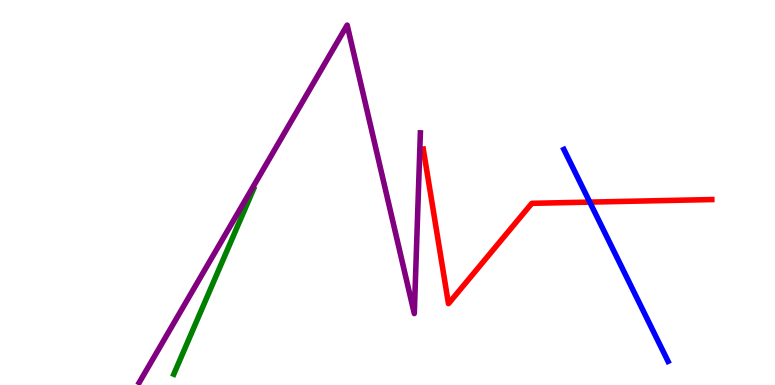[{'lines': ['blue', 'red'], 'intersections': [{'x': 7.61, 'y': 4.75}]}, {'lines': ['green', 'red'], 'intersections': []}, {'lines': ['purple', 'red'], 'intersections': []}, {'lines': ['blue', 'green'], 'intersections': []}, {'lines': ['blue', 'purple'], 'intersections': []}, {'lines': ['green', 'purple'], 'intersections': []}]